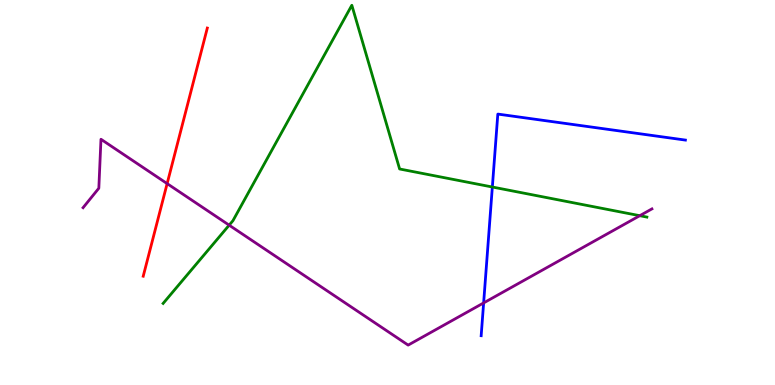[{'lines': ['blue', 'red'], 'intersections': []}, {'lines': ['green', 'red'], 'intersections': []}, {'lines': ['purple', 'red'], 'intersections': [{'x': 2.16, 'y': 5.23}]}, {'lines': ['blue', 'green'], 'intersections': [{'x': 6.35, 'y': 5.14}]}, {'lines': ['blue', 'purple'], 'intersections': [{'x': 6.24, 'y': 2.13}]}, {'lines': ['green', 'purple'], 'intersections': [{'x': 2.96, 'y': 4.15}, {'x': 8.25, 'y': 4.4}]}]